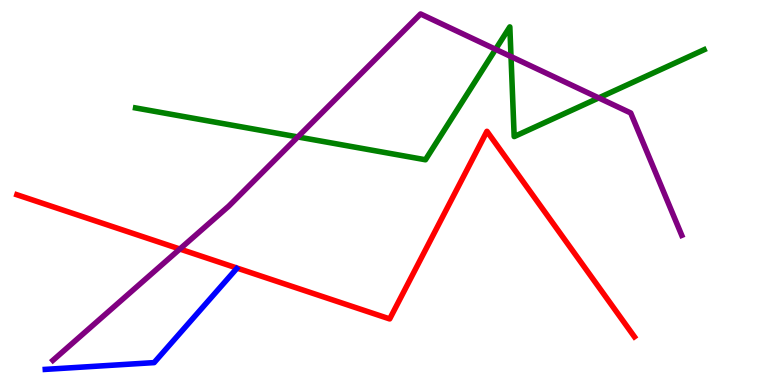[{'lines': ['blue', 'red'], 'intersections': []}, {'lines': ['green', 'red'], 'intersections': []}, {'lines': ['purple', 'red'], 'intersections': [{'x': 2.32, 'y': 3.53}]}, {'lines': ['blue', 'green'], 'intersections': []}, {'lines': ['blue', 'purple'], 'intersections': []}, {'lines': ['green', 'purple'], 'intersections': [{'x': 3.84, 'y': 6.44}, {'x': 6.39, 'y': 8.72}, {'x': 6.59, 'y': 8.53}, {'x': 7.73, 'y': 7.46}]}]